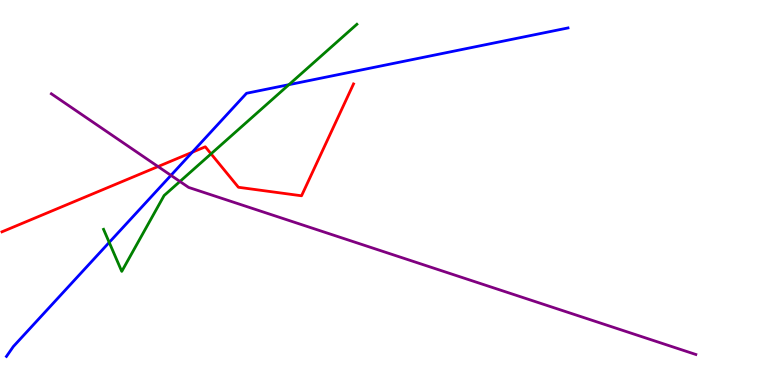[{'lines': ['blue', 'red'], 'intersections': [{'x': 2.48, 'y': 6.04}]}, {'lines': ['green', 'red'], 'intersections': [{'x': 2.72, 'y': 6.0}]}, {'lines': ['purple', 'red'], 'intersections': [{'x': 2.04, 'y': 5.67}]}, {'lines': ['blue', 'green'], 'intersections': [{'x': 1.41, 'y': 3.7}, {'x': 3.73, 'y': 7.8}]}, {'lines': ['blue', 'purple'], 'intersections': [{'x': 2.21, 'y': 5.45}]}, {'lines': ['green', 'purple'], 'intersections': [{'x': 2.32, 'y': 5.29}]}]